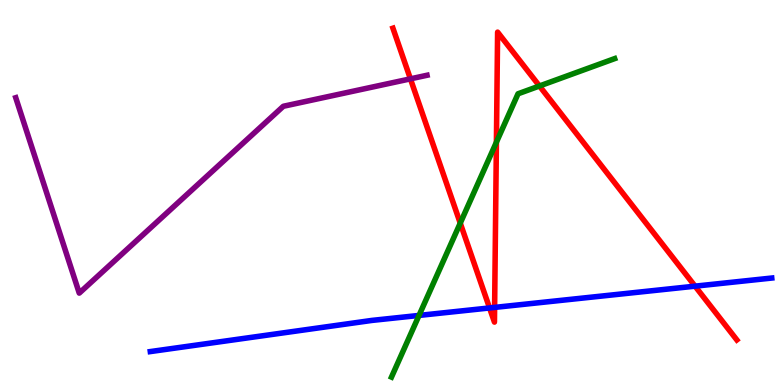[{'lines': ['blue', 'red'], 'intersections': [{'x': 6.32, 'y': 2.0}, {'x': 6.38, 'y': 2.02}, {'x': 8.97, 'y': 2.57}]}, {'lines': ['green', 'red'], 'intersections': [{'x': 5.94, 'y': 4.2}, {'x': 6.41, 'y': 6.31}, {'x': 6.96, 'y': 7.77}]}, {'lines': ['purple', 'red'], 'intersections': [{'x': 5.3, 'y': 7.95}]}, {'lines': ['blue', 'green'], 'intersections': [{'x': 5.41, 'y': 1.81}]}, {'lines': ['blue', 'purple'], 'intersections': []}, {'lines': ['green', 'purple'], 'intersections': []}]